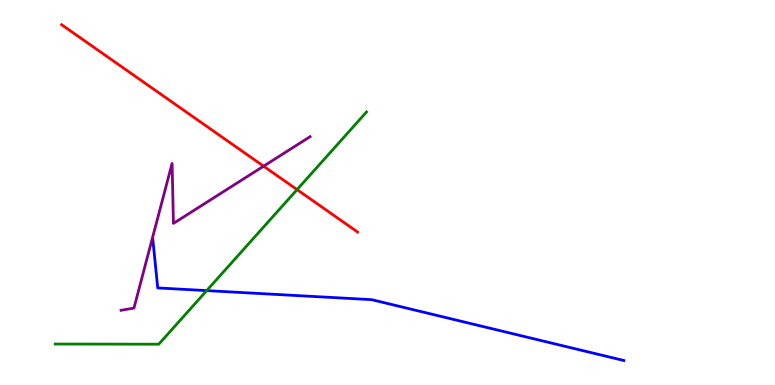[{'lines': ['blue', 'red'], 'intersections': []}, {'lines': ['green', 'red'], 'intersections': [{'x': 3.83, 'y': 5.07}]}, {'lines': ['purple', 'red'], 'intersections': [{'x': 3.4, 'y': 5.68}]}, {'lines': ['blue', 'green'], 'intersections': [{'x': 2.67, 'y': 2.45}]}, {'lines': ['blue', 'purple'], 'intersections': []}, {'lines': ['green', 'purple'], 'intersections': []}]